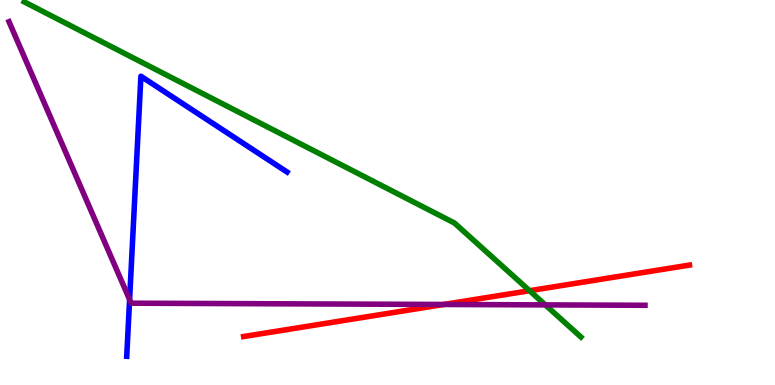[{'lines': ['blue', 'red'], 'intersections': []}, {'lines': ['green', 'red'], 'intersections': [{'x': 6.83, 'y': 2.45}]}, {'lines': ['purple', 'red'], 'intersections': [{'x': 5.72, 'y': 2.09}]}, {'lines': ['blue', 'green'], 'intersections': []}, {'lines': ['blue', 'purple'], 'intersections': [{'x': 1.67, 'y': 2.22}]}, {'lines': ['green', 'purple'], 'intersections': [{'x': 7.04, 'y': 2.08}]}]